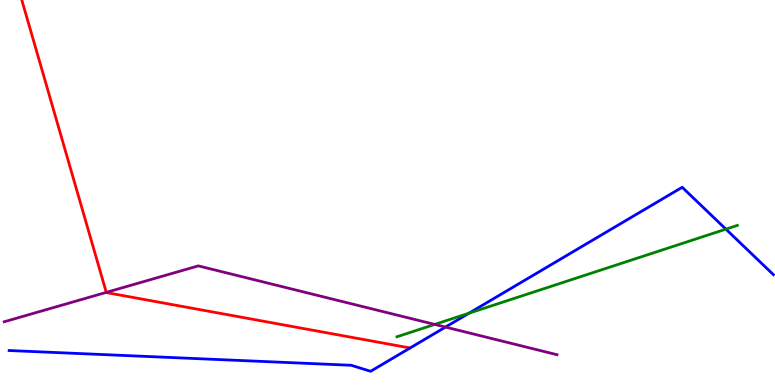[{'lines': ['blue', 'red'], 'intersections': []}, {'lines': ['green', 'red'], 'intersections': []}, {'lines': ['purple', 'red'], 'intersections': [{'x': 1.37, 'y': 2.41}]}, {'lines': ['blue', 'green'], 'intersections': [{'x': 6.05, 'y': 1.87}, {'x': 9.37, 'y': 4.05}]}, {'lines': ['blue', 'purple'], 'intersections': [{'x': 5.75, 'y': 1.5}]}, {'lines': ['green', 'purple'], 'intersections': [{'x': 5.61, 'y': 1.57}]}]